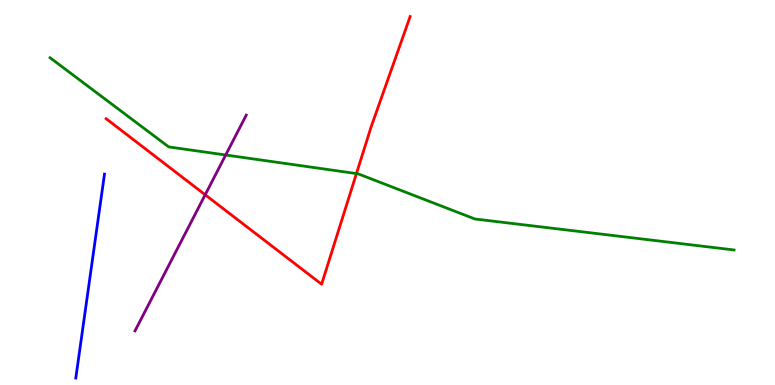[{'lines': ['blue', 'red'], 'intersections': []}, {'lines': ['green', 'red'], 'intersections': [{'x': 4.6, 'y': 5.49}]}, {'lines': ['purple', 'red'], 'intersections': [{'x': 2.65, 'y': 4.94}]}, {'lines': ['blue', 'green'], 'intersections': []}, {'lines': ['blue', 'purple'], 'intersections': []}, {'lines': ['green', 'purple'], 'intersections': [{'x': 2.91, 'y': 5.97}]}]